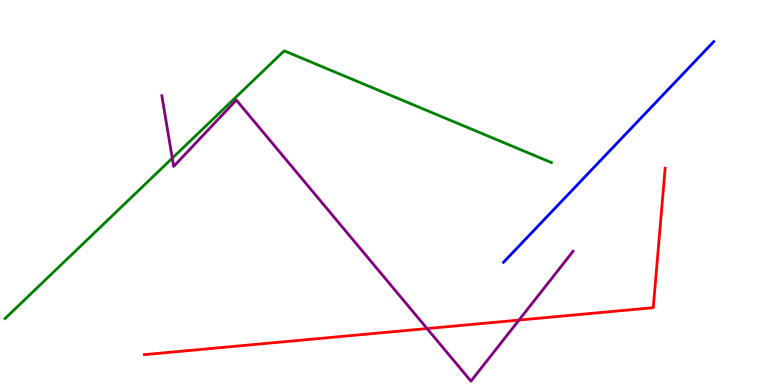[{'lines': ['blue', 'red'], 'intersections': []}, {'lines': ['green', 'red'], 'intersections': []}, {'lines': ['purple', 'red'], 'intersections': [{'x': 5.51, 'y': 1.47}, {'x': 6.7, 'y': 1.69}]}, {'lines': ['blue', 'green'], 'intersections': []}, {'lines': ['blue', 'purple'], 'intersections': []}, {'lines': ['green', 'purple'], 'intersections': [{'x': 2.22, 'y': 5.89}]}]